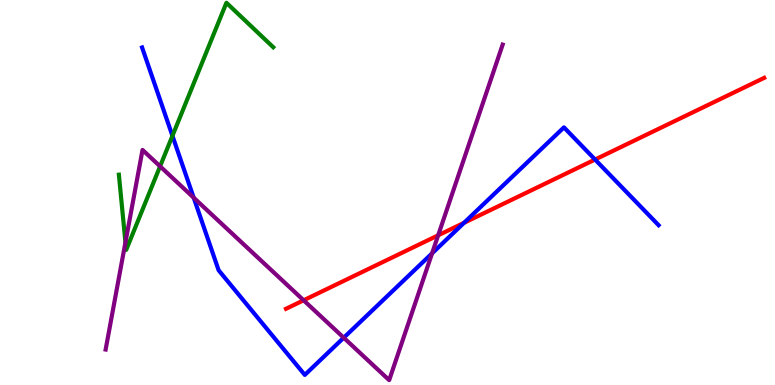[{'lines': ['blue', 'red'], 'intersections': [{'x': 5.99, 'y': 4.21}, {'x': 7.68, 'y': 5.86}]}, {'lines': ['green', 'red'], 'intersections': []}, {'lines': ['purple', 'red'], 'intersections': [{'x': 3.92, 'y': 2.2}, {'x': 5.65, 'y': 3.89}]}, {'lines': ['blue', 'green'], 'intersections': [{'x': 2.23, 'y': 6.47}]}, {'lines': ['blue', 'purple'], 'intersections': [{'x': 2.5, 'y': 4.86}, {'x': 4.44, 'y': 1.23}, {'x': 5.58, 'y': 3.42}]}, {'lines': ['green', 'purple'], 'intersections': [{'x': 1.62, 'y': 3.71}, {'x': 2.07, 'y': 5.68}]}]